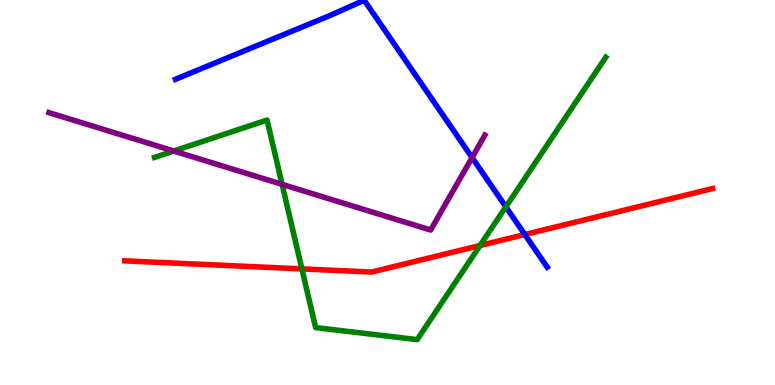[{'lines': ['blue', 'red'], 'intersections': [{'x': 6.77, 'y': 3.91}]}, {'lines': ['green', 'red'], 'intersections': [{'x': 3.9, 'y': 3.02}, {'x': 6.19, 'y': 3.62}]}, {'lines': ['purple', 'red'], 'intersections': []}, {'lines': ['blue', 'green'], 'intersections': [{'x': 6.53, 'y': 4.63}]}, {'lines': ['blue', 'purple'], 'intersections': [{'x': 6.09, 'y': 5.91}]}, {'lines': ['green', 'purple'], 'intersections': [{'x': 2.24, 'y': 6.08}, {'x': 3.64, 'y': 5.21}]}]